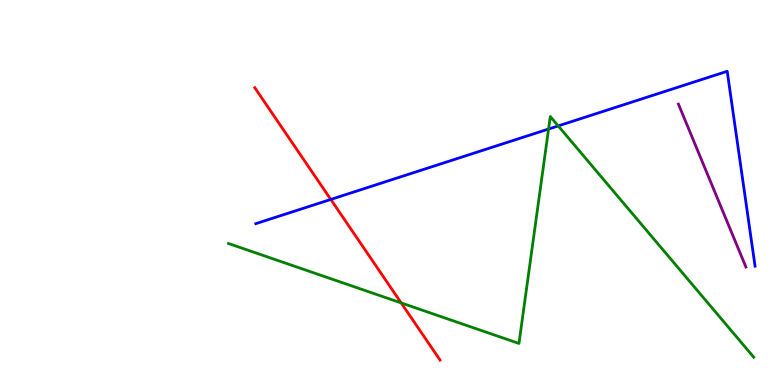[{'lines': ['blue', 'red'], 'intersections': [{'x': 4.27, 'y': 4.82}]}, {'lines': ['green', 'red'], 'intersections': [{'x': 5.18, 'y': 2.13}]}, {'lines': ['purple', 'red'], 'intersections': []}, {'lines': ['blue', 'green'], 'intersections': [{'x': 7.08, 'y': 6.65}, {'x': 7.2, 'y': 6.73}]}, {'lines': ['blue', 'purple'], 'intersections': []}, {'lines': ['green', 'purple'], 'intersections': []}]